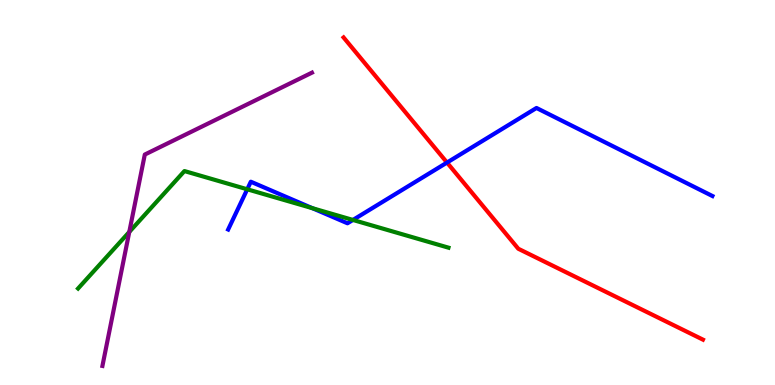[{'lines': ['blue', 'red'], 'intersections': [{'x': 5.77, 'y': 5.78}]}, {'lines': ['green', 'red'], 'intersections': []}, {'lines': ['purple', 'red'], 'intersections': []}, {'lines': ['blue', 'green'], 'intersections': [{'x': 3.19, 'y': 5.08}, {'x': 4.03, 'y': 4.59}, {'x': 4.55, 'y': 4.29}]}, {'lines': ['blue', 'purple'], 'intersections': []}, {'lines': ['green', 'purple'], 'intersections': [{'x': 1.67, 'y': 3.97}]}]